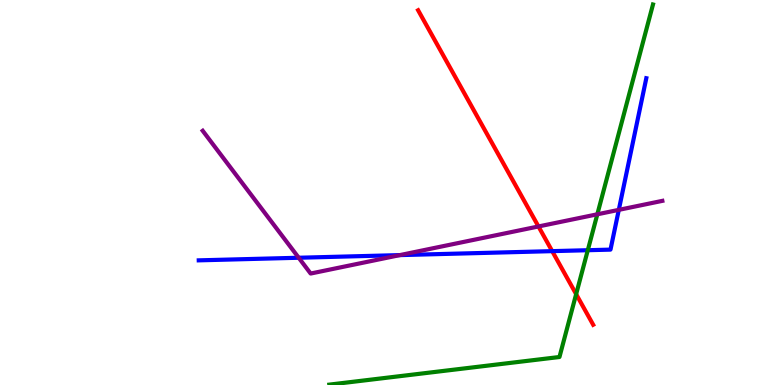[{'lines': ['blue', 'red'], 'intersections': [{'x': 7.13, 'y': 3.48}]}, {'lines': ['green', 'red'], 'intersections': [{'x': 7.43, 'y': 2.36}]}, {'lines': ['purple', 'red'], 'intersections': [{'x': 6.95, 'y': 4.12}]}, {'lines': ['blue', 'green'], 'intersections': [{'x': 7.58, 'y': 3.5}]}, {'lines': ['blue', 'purple'], 'intersections': [{'x': 3.85, 'y': 3.31}, {'x': 5.16, 'y': 3.37}, {'x': 7.98, 'y': 4.55}]}, {'lines': ['green', 'purple'], 'intersections': [{'x': 7.71, 'y': 4.43}]}]